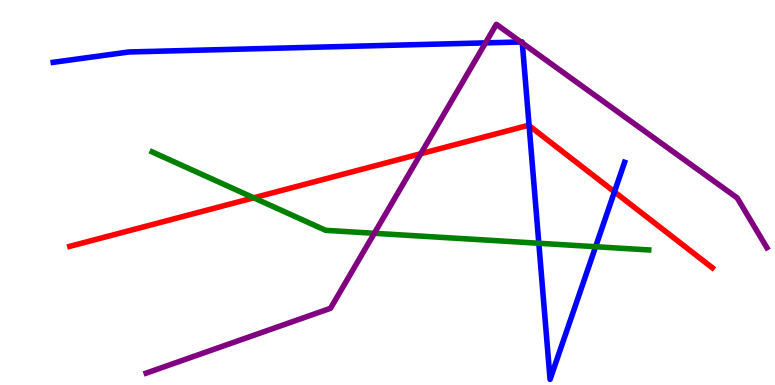[{'lines': ['blue', 'red'], 'intersections': [{'x': 6.83, 'y': 6.74}, {'x': 7.93, 'y': 5.02}]}, {'lines': ['green', 'red'], 'intersections': [{'x': 3.27, 'y': 4.86}]}, {'lines': ['purple', 'red'], 'intersections': [{'x': 5.43, 'y': 6.01}]}, {'lines': ['blue', 'green'], 'intersections': [{'x': 6.95, 'y': 3.68}, {'x': 7.69, 'y': 3.59}]}, {'lines': ['blue', 'purple'], 'intersections': [{'x': 6.26, 'y': 8.89}, {'x': 6.72, 'y': 8.91}, {'x': 6.74, 'y': 8.88}]}, {'lines': ['green', 'purple'], 'intersections': [{'x': 4.83, 'y': 3.94}]}]